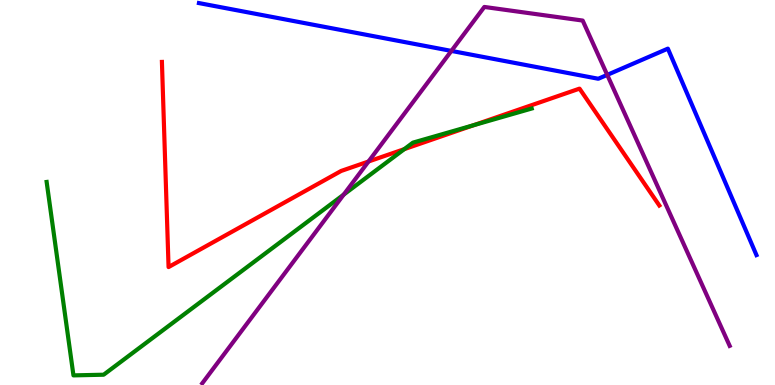[{'lines': ['blue', 'red'], 'intersections': []}, {'lines': ['green', 'red'], 'intersections': [{'x': 5.22, 'y': 6.13}, {'x': 6.11, 'y': 6.75}]}, {'lines': ['purple', 'red'], 'intersections': [{'x': 4.75, 'y': 5.81}]}, {'lines': ['blue', 'green'], 'intersections': []}, {'lines': ['blue', 'purple'], 'intersections': [{'x': 5.82, 'y': 8.68}, {'x': 7.84, 'y': 8.06}]}, {'lines': ['green', 'purple'], 'intersections': [{'x': 4.43, 'y': 4.95}]}]